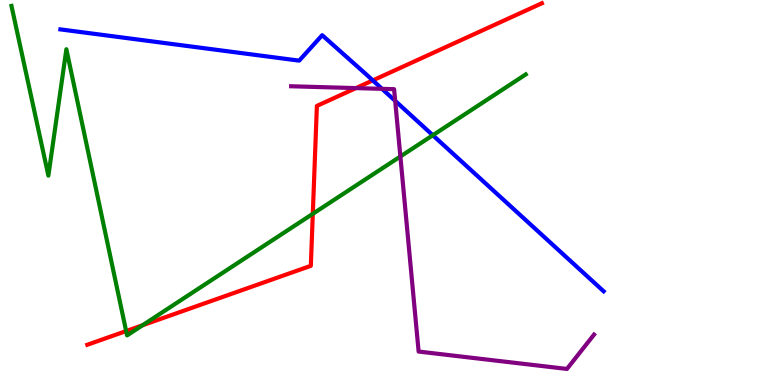[{'lines': ['blue', 'red'], 'intersections': [{'x': 4.81, 'y': 7.91}]}, {'lines': ['green', 'red'], 'intersections': [{'x': 1.63, 'y': 1.4}, {'x': 1.84, 'y': 1.55}, {'x': 4.04, 'y': 4.45}]}, {'lines': ['purple', 'red'], 'intersections': [{'x': 4.59, 'y': 7.71}]}, {'lines': ['blue', 'green'], 'intersections': [{'x': 5.58, 'y': 6.49}]}, {'lines': ['blue', 'purple'], 'intersections': [{'x': 4.93, 'y': 7.69}, {'x': 5.1, 'y': 7.38}]}, {'lines': ['green', 'purple'], 'intersections': [{'x': 5.17, 'y': 5.94}]}]